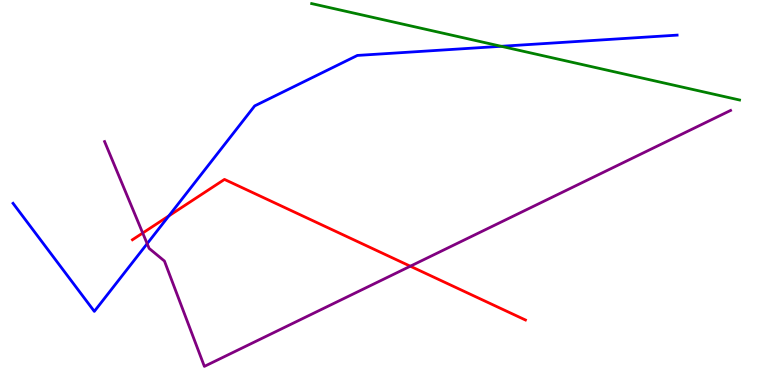[{'lines': ['blue', 'red'], 'intersections': [{'x': 2.18, 'y': 4.39}]}, {'lines': ['green', 'red'], 'intersections': []}, {'lines': ['purple', 'red'], 'intersections': [{'x': 1.84, 'y': 3.95}, {'x': 5.29, 'y': 3.09}]}, {'lines': ['blue', 'green'], 'intersections': [{'x': 6.47, 'y': 8.8}]}, {'lines': ['blue', 'purple'], 'intersections': [{'x': 1.9, 'y': 3.67}]}, {'lines': ['green', 'purple'], 'intersections': []}]